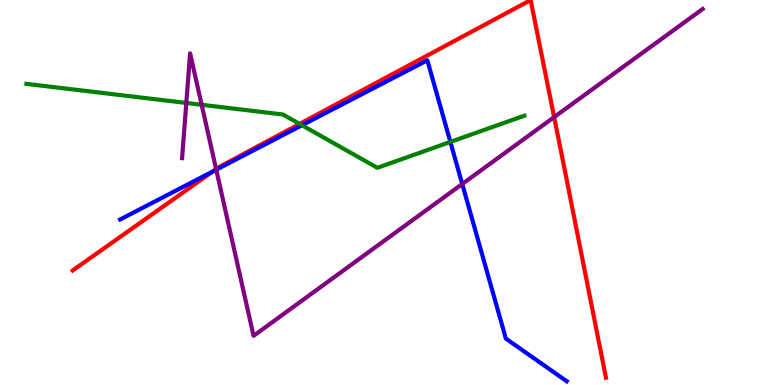[{'lines': ['blue', 'red'], 'intersections': [{'x': 2.75, 'y': 5.55}]}, {'lines': ['green', 'red'], 'intersections': [{'x': 3.87, 'y': 6.78}]}, {'lines': ['purple', 'red'], 'intersections': [{'x': 2.79, 'y': 5.61}, {'x': 7.15, 'y': 6.96}]}, {'lines': ['blue', 'green'], 'intersections': [{'x': 3.9, 'y': 6.75}, {'x': 5.81, 'y': 6.31}]}, {'lines': ['blue', 'purple'], 'intersections': [{'x': 2.79, 'y': 5.59}, {'x': 5.96, 'y': 5.22}]}, {'lines': ['green', 'purple'], 'intersections': [{'x': 2.4, 'y': 7.33}, {'x': 2.6, 'y': 7.28}]}]